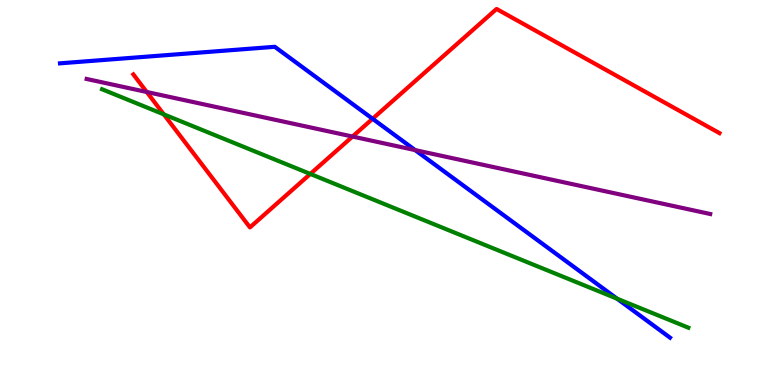[{'lines': ['blue', 'red'], 'intersections': [{'x': 4.81, 'y': 6.92}]}, {'lines': ['green', 'red'], 'intersections': [{'x': 2.11, 'y': 7.03}, {'x': 4.0, 'y': 5.48}]}, {'lines': ['purple', 'red'], 'intersections': [{'x': 1.89, 'y': 7.61}, {'x': 4.55, 'y': 6.45}]}, {'lines': ['blue', 'green'], 'intersections': [{'x': 7.96, 'y': 2.24}]}, {'lines': ['blue', 'purple'], 'intersections': [{'x': 5.36, 'y': 6.1}]}, {'lines': ['green', 'purple'], 'intersections': []}]